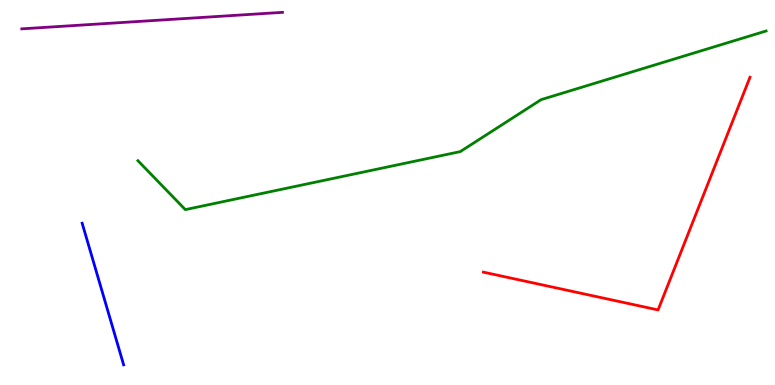[{'lines': ['blue', 'red'], 'intersections': []}, {'lines': ['green', 'red'], 'intersections': []}, {'lines': ['purple', 'red'], 'intersections': []}, {'lines': ['blue', 'green'], 'intersections': []}, {'lines': ['blue', 'purple'], 'intersections': []}, {'lines': ['green', 'purple'], 'intersections': []}]